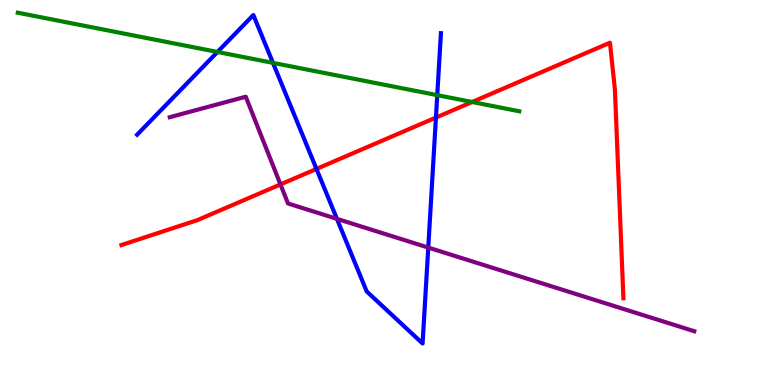[{'lines': ['blue', 'red'], 'intersections': [{'x': 4.08, 'y': 5.61}, {'x': 5.63, 'y': 6.95}]}, {'lines': ['green', 'red'], 'intersections': [{'x': 6.09, 'y': 7.35}]}, {'lines': ['purple', 'red'], 'intersections': [{'x': 3.62, 'y': 5.21}]}, {'lines': ['blue', 'green'], 'intersections': [{'x': 2.81, 'y': 8.65}, {'x': 3.52, 'y': 8.37}, {'x': 5.64, 'y': 7.53}]}, {'lines': ['blue', 'purple'], 'intersections': [{'x': 4.35, 'y': 4.32}, {'x': 5.53, 'y': 3.57}]}, {'lines': ['green', 'purple'], 'intersections': []}]